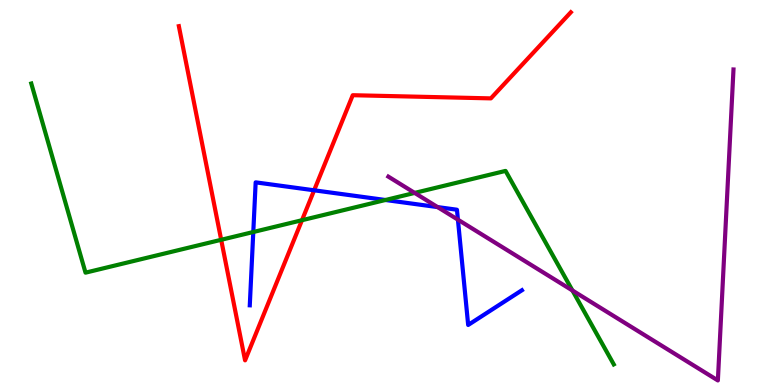[{'lines': ['blue', 'red'], 'intersections': [{'x': 4.05, 'y': 5.06}]}, {'lines': ['green', 'red'], 'intersections': [{'x': 2.85, 'y': 3.77}, {'x': 3.9, 'y': 4.28}]}, {'lines': ['purple', 'red'], 'intersections': []}, {'lines': ['blue', 'green'], 'intersections': [{'x': 3.27, 'y': 3.97}, {'x': 4.97, 'y': 4.81}]}, {'lines': ['blue', 'purple'], 'intersections': [{'x': 5.65, 'y': 4.62}, {'x': 5.91, 'y': 4.29}]}, {'lines': ['green', 'purple'], 'intersections': [{'x': 5.35, 'y': 4.99}, {'x': 7.39, 'y': 2.45}]}]